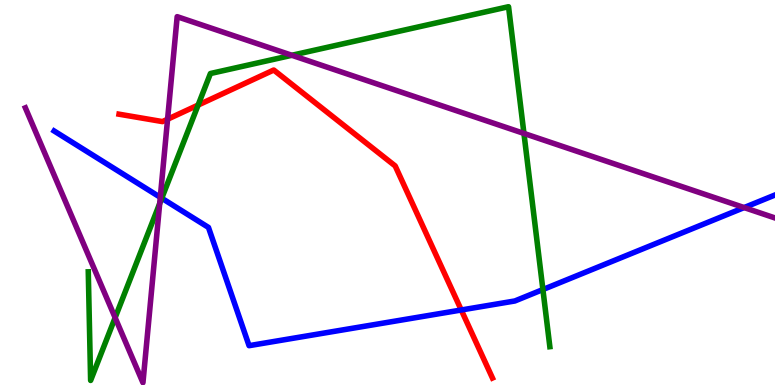[{'lines': ['blue', 'red'], 'intersections': [{'x': 5.95, 'y': 1.95}]}, {'lines': ['green', 'red'], 'intersections': [{'x': 2.56, 'y': 7.27}]}, {'lines': ['purple', 'red'], 'intersections': [{'x': 2.16, 'y': 6.9}]}, {'lines': ['blue', 'green'], 'intersections': [{'x': 2.09, 'y': 4.85}, {'x': 7.01, 'y': 2.48}]}, {'lines': ['blue', 'purple'], 'intersections': [{'x': 2.07, 'y': 4.88}, {'x': 9.6, 'y': 4.61}]}, {'lines': ['green', 'purple'], 'intersections': [{'x': 1.49, 'y': 1.75}, {'x': 2.06, 'y': 4.72}, {'x': 3.77, 'y': 8.56}, {'x': 6.76, 'y': 6.53}]}]